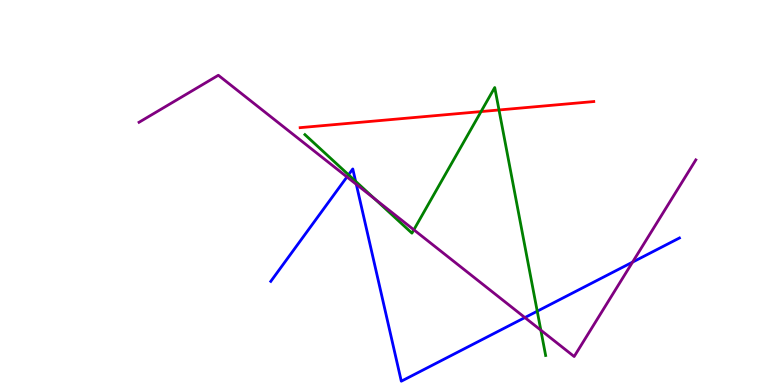[{'lines': ['blue', 'red'], 'intersections': []}, {'lines': ['green', 'red'], 'intersections': [{'x': 6.21, 'y': 7.1}, {'x': 6.44, 'y': 7.14}]}, {'lines': ['purple', 'red'], 'intersections': []}, {'lines': ['blue', 'green'], 'intersections': [{'x': 4.5, 'y': 5.46}, {'x': 4.59, 'y': 5.29}, {'x': 6.93, 'y': 1.92}]}, {'lines': ['blue', 'purple'], 'intersections': [{'x': 4.48, 'y': 5.4}, {'x': 4.6, 'y': 5.21}, {'x': 6.77, 'y': 1.75}, {'x': 8.16, 'y': 3.19}]}, {'lines': ['green', 'purple'], 'intersections': [{'x': 4.83, 'y': 4.84}, {'x': 5.34, 'y': 4.03}, {'x': 6.98, 'y': 1.42}]}]